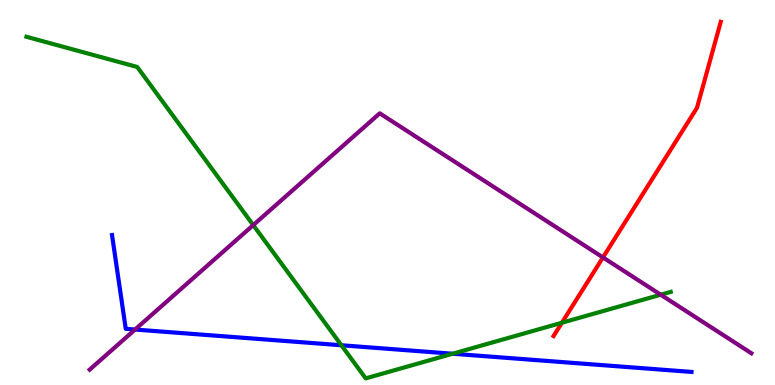[{'lines': ['blue', 'red'], 'intersections': []}, {'lines': ['green', 'red'], 'intersections': [{'x': 7.25, 'y': 1.62}]}, {'lines': ['purple', 'red'], 'intersections': [{'x': 7.78, 'y': 3.31}]}, {'lines': ['blue', 'green'], 'intersections': [{'x': 4.41, 'y': 1.03}, {'x': 5.84, 'y': 0.812}]}, {'lines': ['blue', 'purple'], 'intersections': [{'x': 1.74, 'y': 1.44}]}, {'lines': ['green', 'purple'], 'intersections': [{'x': 3.27, 'y': 4.15}, {'x': 8.53, 'y': 2.35}]}]